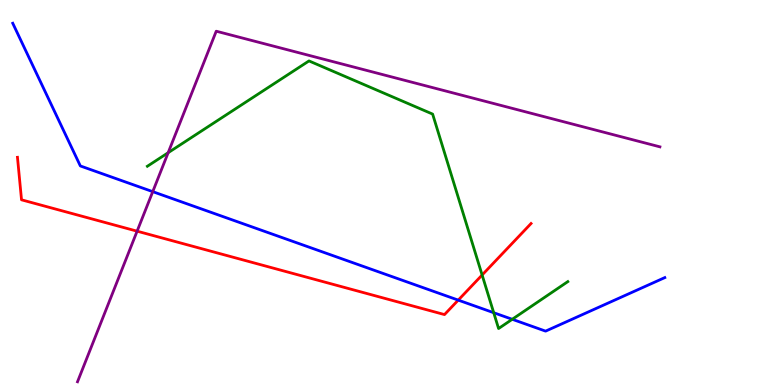[{'lines': ['blue', 'red'], 'intersections': [{'x': 5.91, 'y': 2.2}]}, {'lines': ['green', 'red'], 'intersections': [{'x': 6.22, 'y': 2.86}]}, {'lines': ['purple', 'red'], 'intersections': [{'x': 1.77, 'y': 4.0}]}, {'lines': ['blue', 'green'], 'intersections': [{'x': 6.37, 'y': 1.88}, {'x': 6.61, 'y': 1.71}]}, {'lines': ['blue', 'purple'], 'intersections': [{'x': 1.97, 'y': 5.02}]}, {'lines': ['green', 'purple'], 'intersections': [{'x': 2.17, 'y': 6.03}]}]